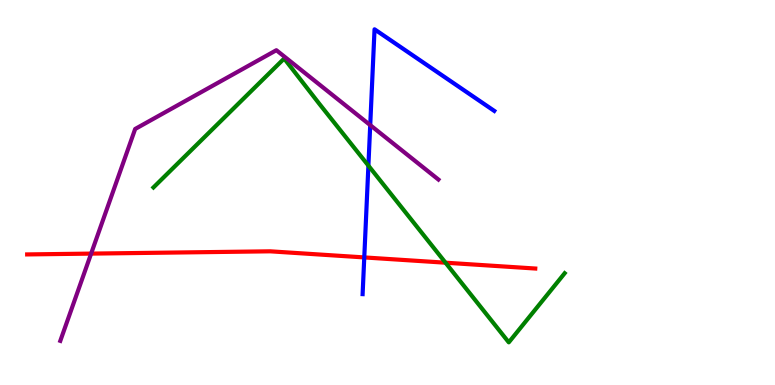[{'lines': ['blue', 'red'], 'intersections': [{'x': 4.7, 'y': 3.31}]}, {'lines': ['green', 'red'], 'intersections': [{'x': 5.75, 'y': 3.18}]}, {'lines': ['purple', 'red'], 'intersections': [{'x': 1.18, 'y': 3.41}]}, {'lines': ['blue', 'green'], 'intersections': [{'x': 4.75, 'y': 5.7}]}, {'lines': ['blue', 'purple'], 'intersections': [{'x': 4.78, 'y': 6.75}]}, {'lines': ['green', 'purple'], 'intersections': []}]